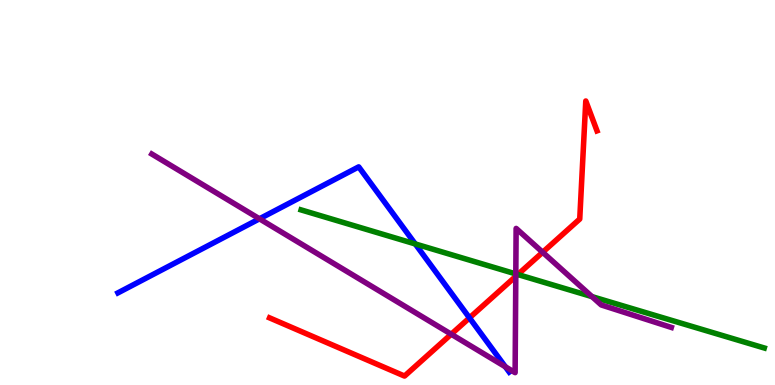[{'lines': ['blue', 'red'], 'intersections': [{'x': 6.06, 'y': 1.74}]}, {'lines': ['green', 'red'], 'intersections': [{'x': 6.68, 'y': 2.87}]}, {'lines': ['purple', 'red'], 'intersections': [{'x': 5.82, 'y': 1.32}, {'x': 6.66, 'y': 2.82}, {'x': 7.0, 'y': 3.45}]}, {'lines': ['blue', 'green'], 'intersections': [{'x': 5.36, 'y': 3.66}]}, {'lines': ['blue', 'purple'], 'intersections': [{'x': 3.35, 'y': 4.32}, {'x': 6.52, 'y': 0.474}]}, {'lines': ['green', 'purple'], 'intersections': [{'x': 6.66, 'y': 2.89}, {'x': 7.64, 'y': 2.3}]}]